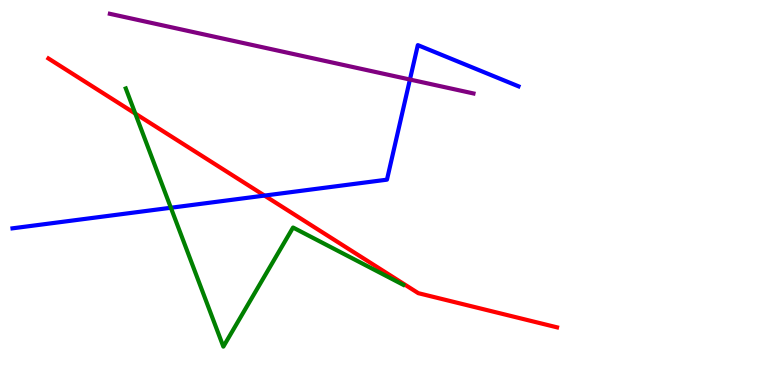[{'lines': ['blue', 'red'], 'intersections': [{'x': 3.41, 'y': 4.92}]}, {'lines': ['green', 'red'], 'intersections': [{'x': 1.75, 'y': 7.05}]}, {'lines': ['purple', 'red'], 'intersections': []}, {'lines': ['blue', 'green'], 'intersections': [{'x': 2.2, 'y': 4.6}]}, {'lines': ['blue', 'purple'], 'intersections': [{'x': 5.29, 'y': 7.93}]}, {'lines': ['green', 'purple'], 'intersections': []}]